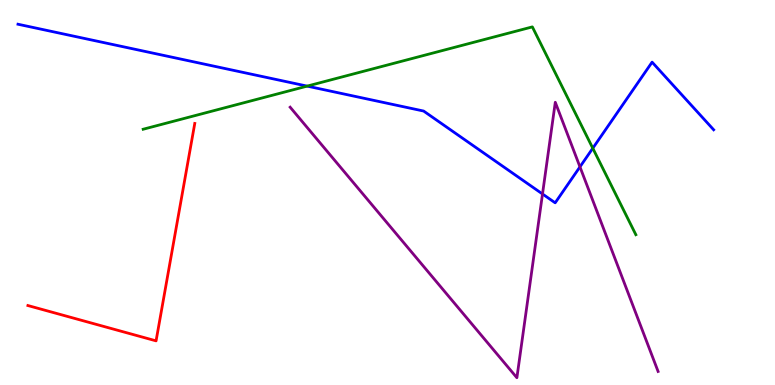[{'lines': ['blue', 'red'], 'intersections': []}, {'lines': ['green', 'red'], 'intersections': []}, {'lines': ['purple', 'red'], 'intersections': []}, {'lines': ['blue', 'green'], 'intersections': [{'x': 3.96, 'y': 7.76}, {'x': 7.65, 'y': 6.15}]}, {'lines': ['blue', 'purple'], 'intersections': [{'x': 7.0, 'y': 4.96}, {'x': 7.48, 'y': 5.67}]}, {'lines': ['green', 'purple'], 'intersections': []}]